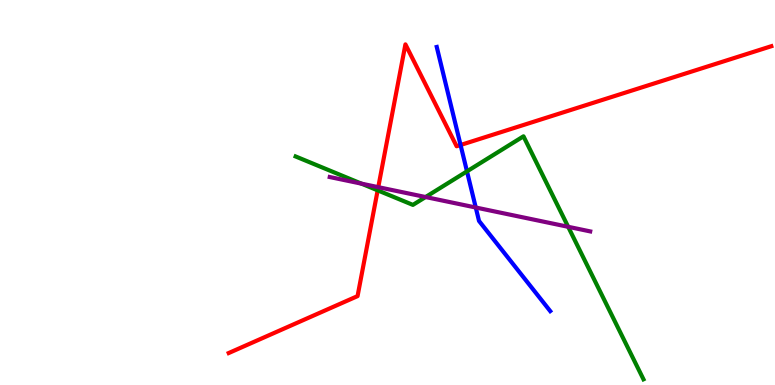[{'lines': ['blue', 'red'], 'intersections': [{'x': 5.94, 'y': 6.23}]}, {'lines': ['green', 'red'], 'intersections': [{'x': 4.87, 'y': 5.06}]}, {'lines': ['purple', 'red'], 'intersections': [{'x': 4.88, 'y': 5.14}]}, {'lines': ['blue', 'green'], 'intersections': [{'x': 6.03, 'y': 5.55}]}, {'lines': ['blue', 'purple'], 'intersections': [{'x': 6.14, 'y': 4.61}]}, {'lines': ['green', 'purple'], 'intersections': [{'x': 4.66, 'y': 5.23}, {'x': 5.49, 'y': 4.88}, {'x': 7.33, 'y': 4.11}]}]